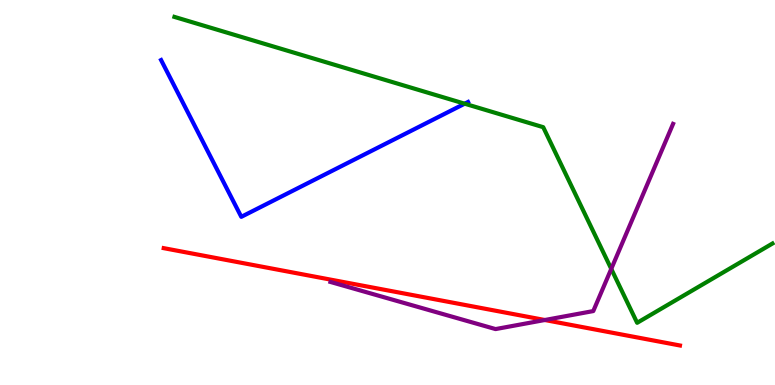[{'lines': ['blue', 'red'], 'intersections': []}, {'lines': ['green', 'red'], 'intersections': []}, {'lines': ['purple', 'red'], 'intersections': [{'x': 7.03, 'y': 1.69}]}, {'lines': ['blue', 'green'], 'intersections': [{'x': 6.0, 'y': 7.31}]}, {'lines': ['blue', 'purple'], 'intersections': []}, {'lines': ['green', 'purple'], 'intersections': [{'x': 7.89, 'y': 3.02}]}]